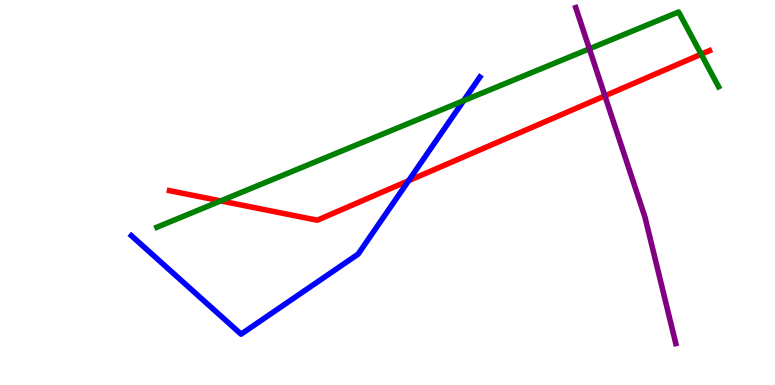[{'lines': ['blue', 'red'], 'intersections': [{'x': 5.27, 'y': 5.31}]}, {'lines': ['green', 'red'], 'intersections': [{'x': 2.85, 'y': 4.78}, {'x': 9.05, 'y': 8.59}]}, {'lines': ['purple', 'red'], 'intersections': [{'x': 7.81, 'y': 7.51}]}, {'lines': ['blue', 'green'], 'intersections': [{'x': 5.98, 'y': 7.38}]}, {'lines': ['blue', 'purple'], 'intersections': []}, {'lines': ['green', 'purple'], 'intersections': [{'x': 7.6, 'y': 8.73}]}]